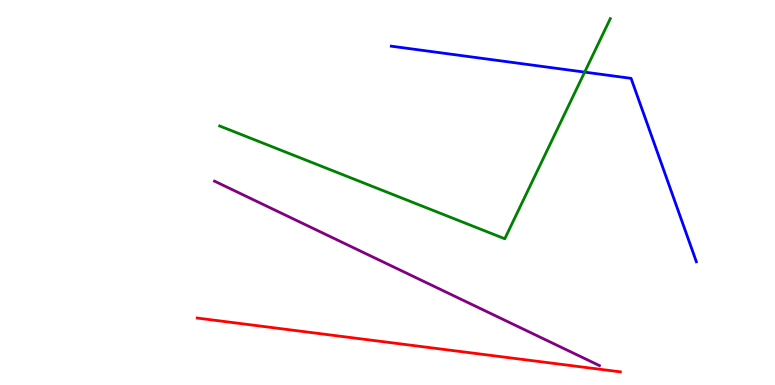[{'lines': ['blue', 'red'], 'intersections': []}, {'lines': ['green', 'red'], 'intersections': []}, {'lines': ['purple', 'red'], 'intersections': []}, {'lines': ['blue', 'green'], 'intersections': [{'x': 7.54, 'y': 8.13}]}, {'lines': ['blue', 'purple'], 'intersections': []}, {'lines': ['green', 'purple'], 'intersections': []}]